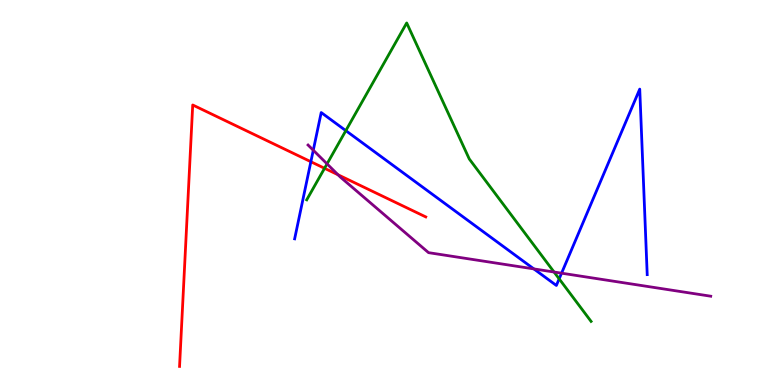[{'lines': ['blue', 'red'], 'intersections': [{'x': 4.01, 'y': 5.8}]}, {'lines': ['green', 'red'], 'intersections': [{'x': 4.19, 'y': 5.63}]}, {'lines': ['purple', 'red'], 'intersections': [{'x': 4.36, 'y': 5.46}]}, {'lines': ['blue', 'green'], 'intersections': [{'x': 4.46, 'y': 6.61}, {'x': 7.22, 'y': 2.76}]}, {'lines': ['blue', 'purple'], 'intersections': [{'x': 4.04, 'y': 6.1}, {'x': 6.89, 'y': 3.02}, {'x': 7.25, 'y': 2.9}]}, {'lines': ['green', 'purple'], 'intersections': [{'x': 4.22, 'y': 5.74}, {'x': 7.15, 'y': 2.93}]}]